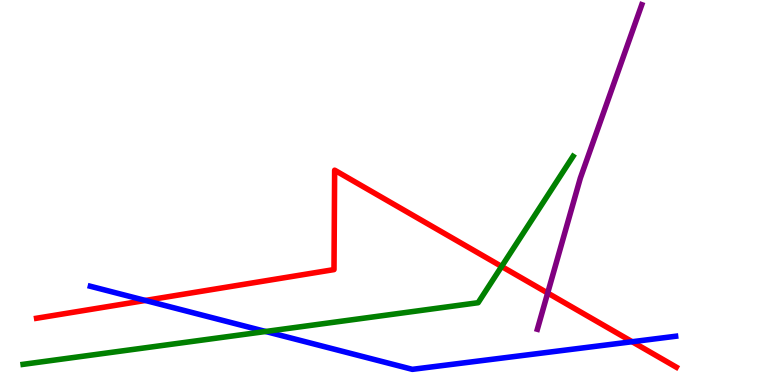[{'lines': ['blue', 'red'], 'intersections': [{'x': 1.88, 'y': 2.2}, {'x': 8.16, 'y': 1.12}]}, {'lines': ['green', 'red'], 'intersections': [{'x': 6.47, 'y': 3.08}]}, {'lines': ['purple', 'red'], 'intersections': [{'x': 7.07, 'y': 2.39}]}, {'lines': ['blue', 'green'], 'intersections': [{'x': 3.43, 'y': 1.39}]}, {'lines': ['blue', 'purple'], 'intersections': []}, {'lines': ['green', 'purple'], 'intersections': []}]